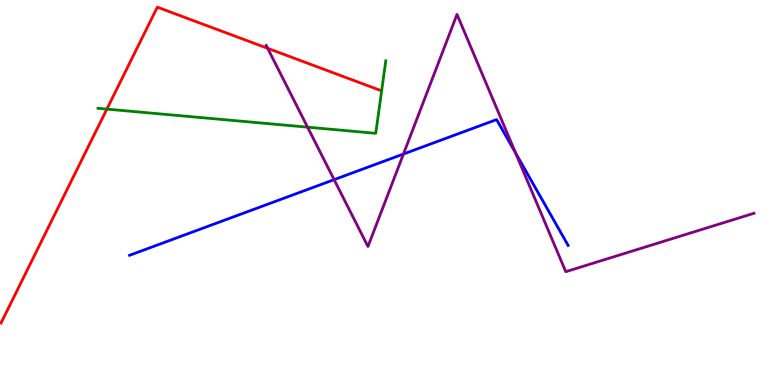[{'lines': ['blue', 'red'], 'intersections': []}, {'lines': ['green', 'red'], 'intersections': [{'x': 1.38, 'y': 7.17}]}, {'lines': ['purple', 'red'], 'intersections': [{'x': 3.45, 'y': 8.74}]}, {'lines': ['blue', 'green'], 'intersections': []}, {'lines': ['blue', 'purple'], 'intersections': [{'x': 4.31, 'y': 5.33}, {'x': 5.21, 'y': 6.0}, {'x': 6.65, 'y': 6.03}]}, {'lines': ['green', 'purple'], 'intersections': [{'x': 3.97, 'y': 6.7}]}]